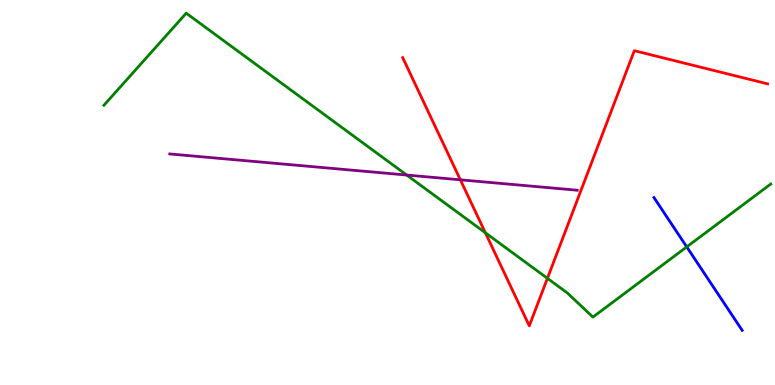[{'lines': ['blue', 'red'], 'intersections': []}, {'lines': ['green', 'red'], 'intersections': [{'x': 6.26, 'y': 3.95}, {'x': 7.06, 'y': 2.77}]}, {'lines': ['purple', 'red'], 'intersections': [{'x': 5.94, 'y': 5.33}]}, {'lines': ['blue', 'green'], 'intersections': [{'x': 8.86, 'y': 3.59}]}, {'lines': ['blue', 'purple'], 'intersections': []}, {'lines': ['green', 'purple'], 'intersections': [{'x': 5.25, 'y': 5.45}]}]